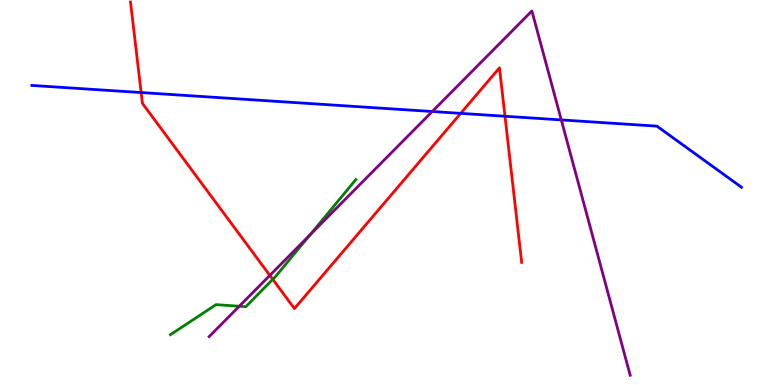[{'lines': ['blue', 'red'], 'intersections': [{'x': 1.82, 'y': 7.6}, {'x': 5.94, 'y': 7.06}, {'x': 6.52, 'y': 6.98}]}, {'lines': ['green', 'red'], 'intersections': [{'x': 3.52, 'y': 2.74}]}, {'lines': ['purple', 'red'], 'intersections': [{'x': 3.48, 'y': 2.85}]}, {'lines': ['blue', 'green'], 'intersections': []}, {'lines': ['blue', 'purple'], 'intersections': [{'x': 5.58, 'y': 7.1}, {'x': 7.24, 'y': 6.89}]}, {'lines': ['green', 'purple'], 'intersections': [{'x': 3.09, 'y': 2.05}, {'x': 4.0, 'y': 3.91}]}]